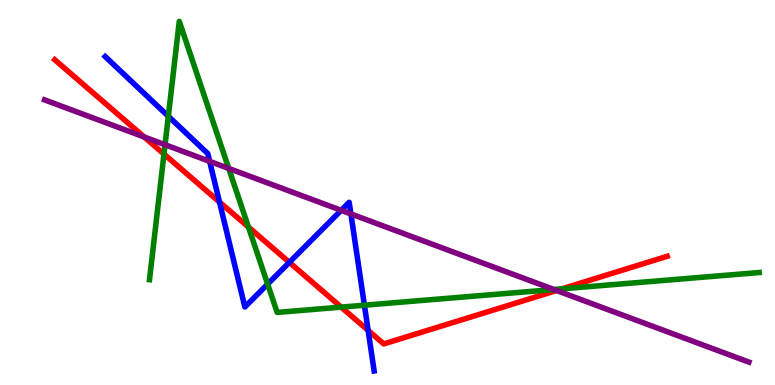[{'lines': ['blue', 'red'], 'intersections': [{'x': 2.83, 'y': 4.75}, {'x': 3.73, 'y': 3.19}, {'x': 4.75, 'y': 1.42}]}, {'lines': ['green', 'red'], 'intersections': [{'x': 2.12, 'y': 6.0}, {'x': 3.21, 'y': 4.1}, {'x': 4.4, 'y': 2.02}, {'x': 7.25, 'y': 2.5}]}, {'lines': ['purple', 'red'], 'intersections': [{'x': 1.86, 'y': 6.44}, {'x': 7.18, 'y': 2.45}]}, {'lines': ['blue', 'green'], 'intersections': [{'x': 2.17, 'y': 6.98}, {'x': 3.45, 'y': 2.62}, {'x': 4.7, 'y': 2.07}]}, {'lines': ['blue', 'purple'], 'intersections': [{'x': 2.71, 'y': 5.81}, {'x': 4.4, 'y': 4.54}, {'x': 4.53, 'y': 4.44}]}, {'lines': ['green', 'purple'], 'intersections': [{'x': 2.13, 'y': 6.24}, {'x': 2.95, 'y': 5.62}, {'x': 7.15, 'y': 2.48}]}]